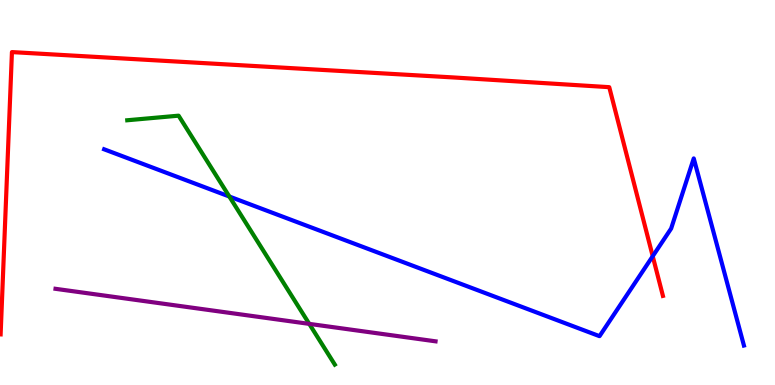[{'lines': ['blue', 'red'], 'intersections': [{'x': 8.42, 'y': 3.35}]}, {'lines': ['green', 'red'], 'intersections': []}, {'lines': ['purple', 'red'], 'intersections': []}, {'lines': ['blue', 'green'], 'intersections': [{'x': 2.96, 'y': 4.9}]}, {'lines': ['blue', 'purple'], 'intersections': []}, {'lines': ['green', 'purple'], 'intersections': [{'x': 3.99, 'y': 1.59}]}]